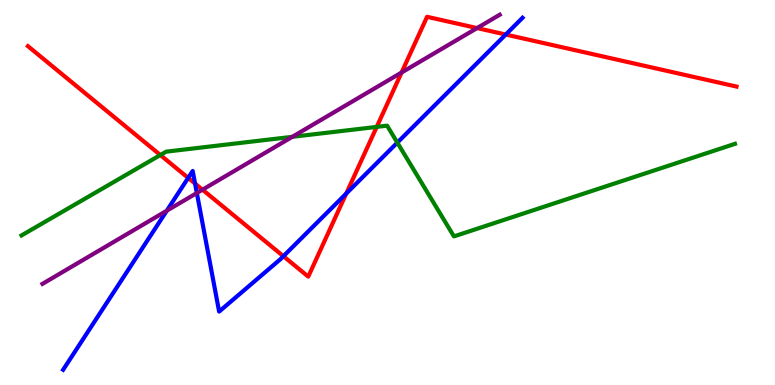[{'lines': ['blue', 'red'], 'intersections': [{'x': 2.43, 'y': 5.38}, {'x': 2.52, 'y': 5.23}, {'x': 3.66, 'y': 3.35}, {'x': 4.47, 'y': 4.97}, {'x': 6.53, 'y': 9.1}]}, {'lines': ['green', 'red'], 'intersections': [{'x': 2.07, 'y': 5.97}, {'x': 4.86, 'y': 6.7}]}, {'lines': ['purple', 'red'], 'intersections': [{'x': 2.61, 'y': 5.07}, {'x': 5.18, 'y': 8.12}, {'x': 6.16, 'y': 9.27}]}, {'lines': ['blue', 'green'], 'intersections': [{'x': 5.13, 'y': 6.3}]}, {'lines': ['blue', 'purple'], 'intersections': [{'x': 2.15, 'y': 4.53}, {'x': 2.54, 'y': 4.99}]}, {'lines': ['green', 'purple'], 'intersections': [{'x': 3.77, 'y': 6.45}]}]